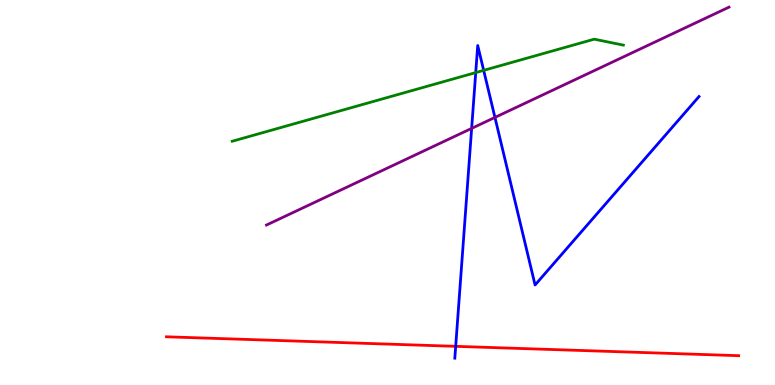[{'lines': ['blue', 'red'], 'intersections': [{'x': 5.88, 'y': 1.0}]}, {'lines': ['green', 'red'], 'intersections': []}, {'lines': ['purple', 'red'], 'intersections': []}, {'lines': ['blue', 'green'], 'intersections': [{'x': 6.14, 'y': 8.11}, {'x': 6.24, 'y': 8.17}]}, {'lines': ['blue', 'purple'], 'intersections': [{'x': 6.09, 'y': 6.67}, {'x': 6.39, 'y': 6.95}]}, {'lines': ['green', 'purple'], 'intersections': []}]